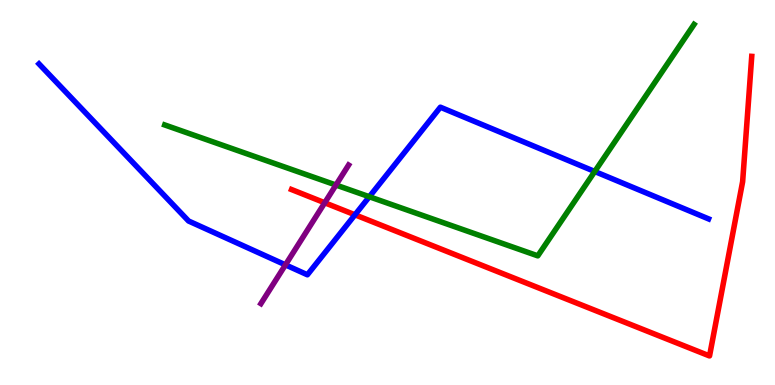[{'lines': ['blue', 'red'], 'intersections': [{'x': 4.58, 'y': 4.42}]}, {'lines': ['green', 'red'], 'intersections': []}, {'lines': ['purple', 'red'], 'intersections': [{'x': 4.19, 'y': 4.73}]}, {'lines': ['blue', 'green'], 'intersections': [{'x': 4.77, 'y': 4.89}, {'x': 7.67, 'y': 5.55}]}, {'lines': ['blue', 'purple'], 'intersections': [{'x': 3.68, 'y': 3.12}]}, {'lines': ['green', 'purple'], 'intersections': [{'x': 4.33, 'y': 5.19}]}]